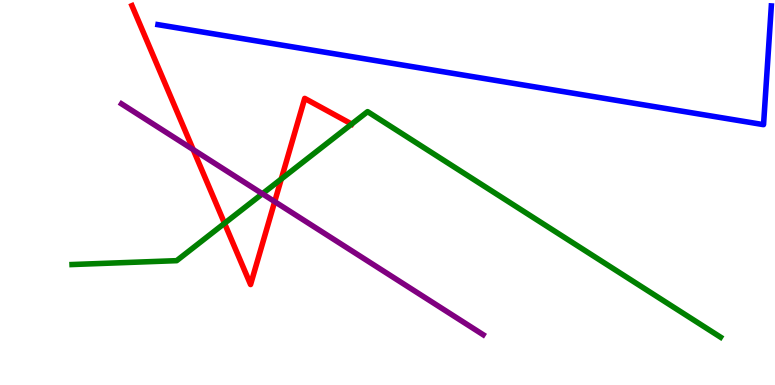[{'lines': ['blue', 'red'], 'intersections': []}, {'lines': ['green', 'red'], 'intersections': [{'x': 2.9, 'y': 4.2}, {'x': 3.63, 'y': 5.35}, {'x': 4.54, 'y': 6.78}]}, {'lines': ['purple', 'red'], 'intersections': [{'x': 2.49, 'y': 6.11}, {'x': 3.54, 'y': 4.76}]}, {'lines': ['blue', 'green'], 'intersections': []}, {'lines': ['blue', 'purple'], 'intersections': []}, {'lines': ['green', 'purple'], 'intersections': [{'x': 3.39, 'y': 4.97}]}]